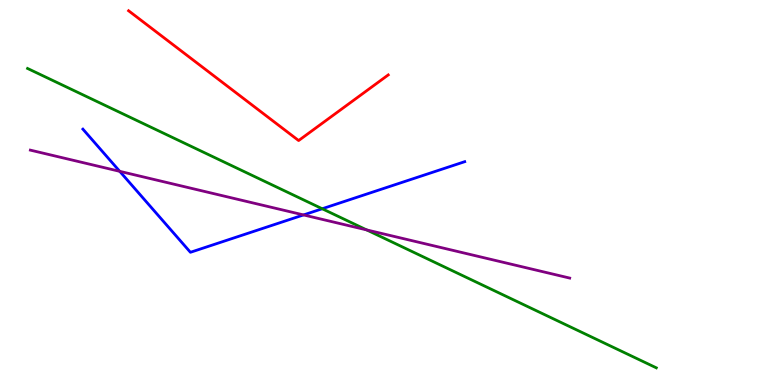[{'lines': ['blue', 'red'], 'intersections': []}, {'lines': ['green', 'red'], 'intersections': []}, {'lines': ['purple', 'red'], 'intersections': []}, {'lines': ['blue', 'green'], 'intersections': [{'x': 4.16, 'y': 4.58}]}, {'lines': ['blue', 'purple'], 'intersections': [{'x': 1.54, 'y': 5.55}, {'x': 3.92, 'y': 4.42}]}, {'lines': ['green', 'purple'], 'intersections': [{'x': 4.73, 'y': 4.03}]}]